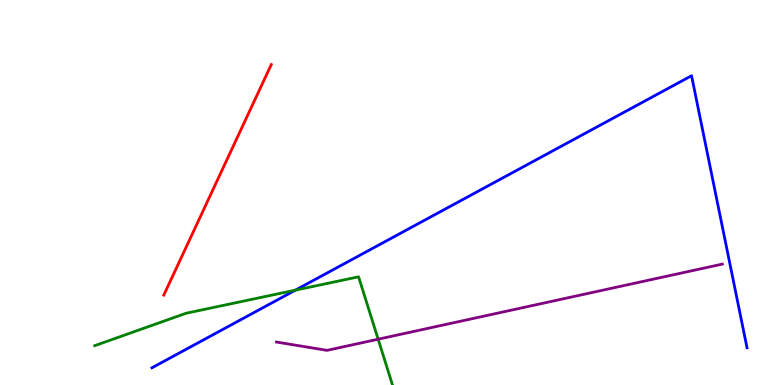[{'lines': ['blue', 'red'], 'intersections': []}, {'lines': ['green', 'red'], 'intersections': []}, {'lines': ['purple', 'red'], 'intersections': []}, {'lines': ['blue', 'green'], 'intersections': [{'x': 3.81, 'y': 2.46}]}, {'lines': ['blue', 'purple'], 'intersections': []}, {'lines': ['green', 'purple'], 'intersections': [{'x': 4.88, 'y': 1.19}]}]